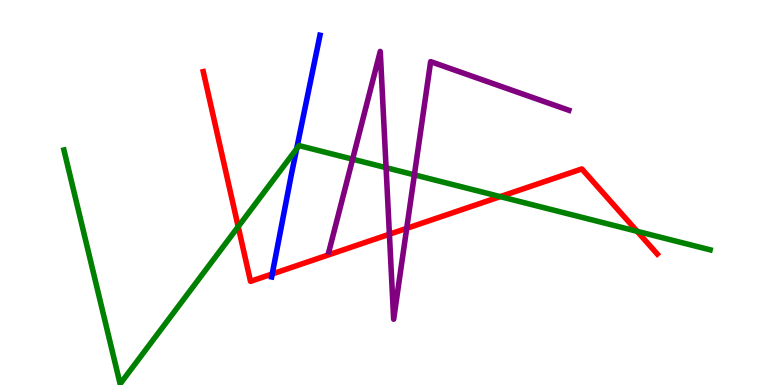[{'lines': ['blue', 'red'], 'intersections': [{'x': 3.51, 'y': 2.88}]}, {'lines': ['green', 'red'], 'intersections': [{'x': 3.07, 'y': 4.11}, {'x': 6.46, 'y': 4.89}, {'x': 8.22, 'y': 3.99}]}, {'lines': ['purple', 'red'], 'intersections': [{'x': 5.02, 'y': 3.92}, {'x': 5.25, 'y': 4.07}]}, {'lines': ['blue', 'green'], 'intersections': [{'x': 3.83, 'y': 6.13}]}, {'lines': ['blue', 'purple'], 'intersections': []}, {'lines': ['green', 'purple'], 'intersections': [{'x': 4.55, 'y': 5.87}, {'x': 4.98, 'y': 5.65}, {'x': 5.35, 'y': 5.46}]}]